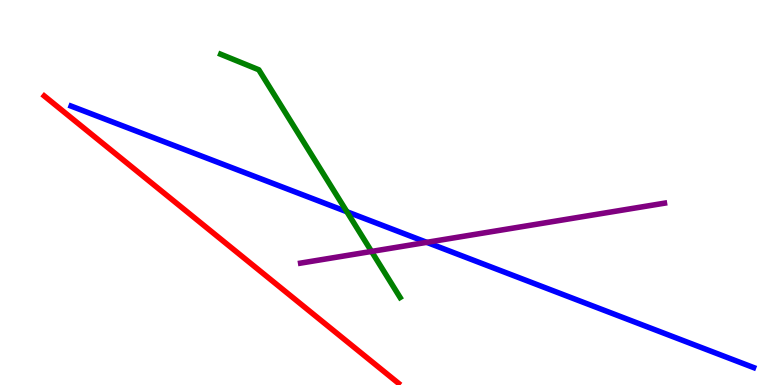[{'lines': ['blue', 'red'], 'intersections': []}, {'lines': ['green', 'red'], 'intersections': []}, {'lines': ['purple', 'red'], 'intersections': []}, {'lines': ['blue', 'green'], 'intersections': [{'x': 4.48, 'y': 4.5}]}, {'lines': ['blue', 'purple'], 'intersections': [{'x': 5.51, 'y': 3.71}]}, {'lines': ['green', 'purple'], 'intersections': [{'x': 4.79, 'y': 3.47}]}]